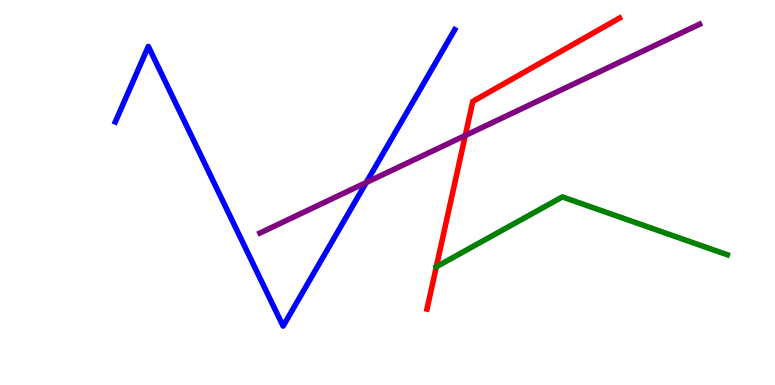[{'lines': ['blue', 'red'], 'intersections': []}, {'lines': ['green', 'red'], 'intersections': [{'x': 5.63, 'y': 3.07}]}, {'lines': ['purple', 'red'], 'intersections': [{'x': 6.0, 'y': 6.48}]}, {'lines': ['blue', 'green'], 'intersections': []}, {'lines': ['blue', 'purple'], 'intersections': [{'x': 4.73, 'y': 5.26}]}, {'lines': ['green', 'purple'], 'intersections': []}]